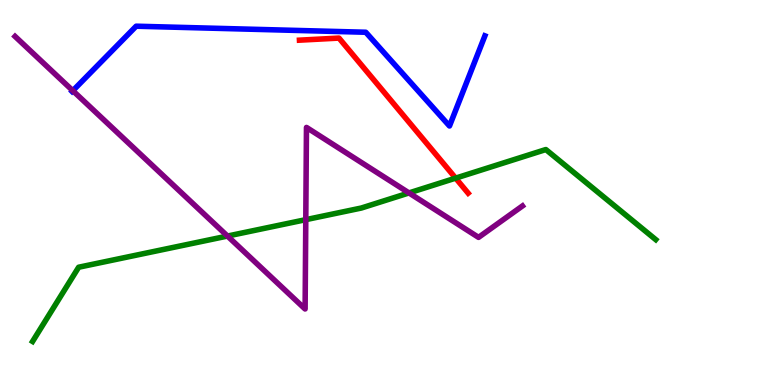[{'lines': ['blue', 'red'], 'intersections': []}, {'lines': ['green', 'red'], 'intersections': [{'x': 5.88, 'y': 5.37}]}, {'lines': ['purple', 'red'], 'intersections': []}, {'lines': ['blue', 'green'], 'intersections': []}, {'lines': ['blue', 'purple'], 'intersections': [{'x': 0.94, 'y': 7.64}]}, {'lines': ['green', 'purple'], 'intersections': [{'x': 2.94, 'y': 3.87}, {'x': 3.95, 'y': 4.29}, {'x': 5.28, 'y': 4.99}]}]